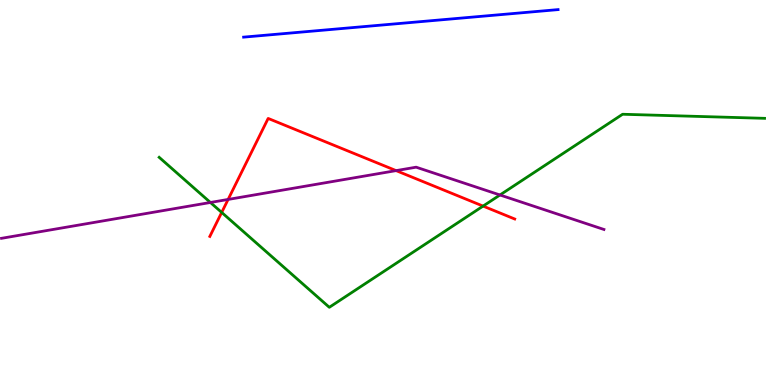[{'lines': ['blue', 'red'], 'intersections': []}, {'lines': ['green', 'red'], 'intersections': [{'x': 2.86, 'y': 4.48}, {'x': 6.23, 'y': 4.65}]}, {'lines': ['purple', 'red'], 'intersections': [{'x': 2.94, 'y': 4.82}, {'x': 5.11, 'y': 5.57}]}, {'lines': ['blue', 'green'], 'intersections': []}, {'lines': ['blue', 'purple'], 'intersections': []}, {'lines': ['green', 'purple'], 'intersections': [{'x': 2.71, 'y': 4.74}, {'x': 6.45, 'y': 4.94}]}]